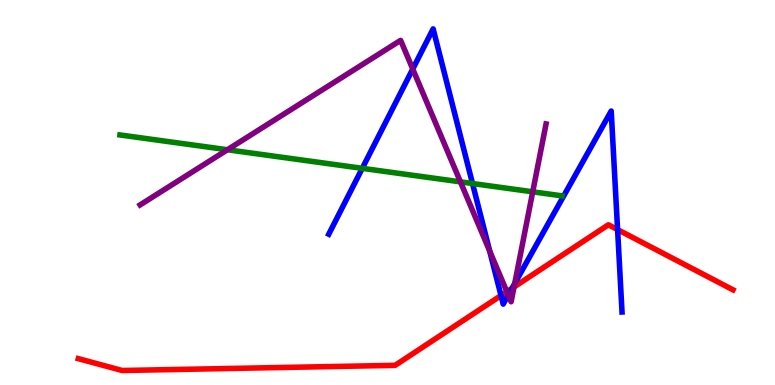[{'lines': ['blue', 'red'], 'intersections': [{'x': 6.46, 'y': 2.32}, {'x': 6.61, 'y': 2.51}, {'x': 7.97, 'y': 4.04}]}, {'lines': ['green', 'red'], 'intersections': []}, {'lines': ['purple', 'red'], 'intersections': [{'x': 6.54, 'y': 2.42}, {'x': 6.63, 'y': 2.55}]}, {'lines': ['blue', 'green'], 'intersections': [{'x': 4.67, 'y': 5.63}, {'x': 6.1, 'y': 5.23}]}, {'lines': ['blue', 'purple'], 'intersections': [{'x': 5.33, 'y': 8.21}, {'x': 6.32, 'y': 3.48}, {'x': 6.56, 'y': 2.34}, {'x': 6.64, 'y': 2.64}]}, {'lines': ['green', 'purple'], 'intersections': [{'x': 2.93, 'y': 6.11}, {'x': 5.94, 'y': 5.28}, {'x': 6.87, 'y': 5.02}]}]